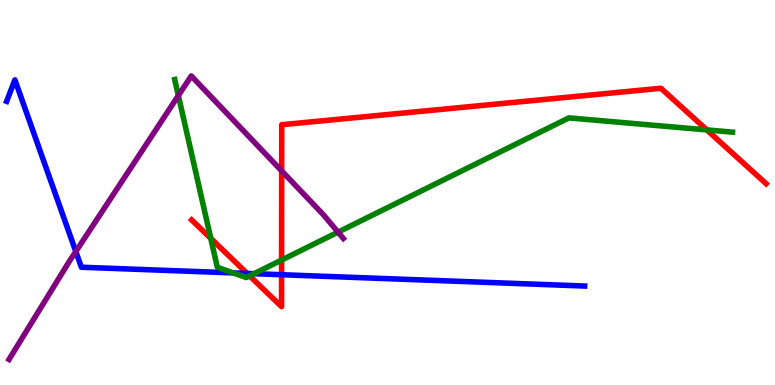[{'lines': ['blue', 'red'], 'intersections': [{'x': 3.19, 'y': 2.9}, {'x': 3.63, 'y': 2.86}]}, {'lines': ['green', 'red'], 'intersections': [{'x': 2.72, 'y': 3.81}, {'x': 3.22, 'y': 2.83}, {'x': 3.63, 'y': 3.25}, {'x': 9.12, 'y': 6.63}]}, {'lines': ['purple', 'red'], 'intersections': [{'x': 3.63, 'y': 5.56}]}, {'lines': ['blue', 'green'], 'intersections': [{'x': 3.01, 'y': 2.91}, {'x': 3.28, 'y': 2.89}]}, {'lines': ['blue', 'purple'], 'intersections': [{'x': 0.978, 'y': 3.47}]}, {'lines': ['green', 'purple'], 'intersections': [{'x': 2.3, 'y': 7.52}, {'x': 4.36, 'y': 3.97}]}]